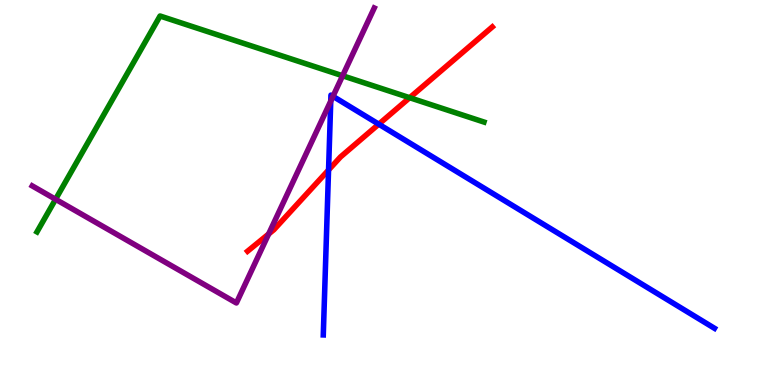[{'lines': ['blue', 'red'], 'intersections': [{'x': 4.24, 'y': 5.58}, {'x': 4.89, 'y': 6.77}]}, {'lines': ['green', 'red'], 'intersections': [{'x': 5.29, 'y': 7.46}]}, {'lines': ['purple', 'red'], 'intersections': [{'x': 3.47, 'y': 3.92}]}, {'lines': ['blue', 'green'], 'intersections': []}, {'lines': ['blue', 'purple'], 'intersections': [{'x': 4.27, 'y': 7.37}, {'x': 4.3, 'y': 7.5}]}, {'lines': ['green', 'purple'], 'intersections': [{'x': 0.717, 'y': 4.82}, {'x': 4.42, 'y': 8.03}]}]